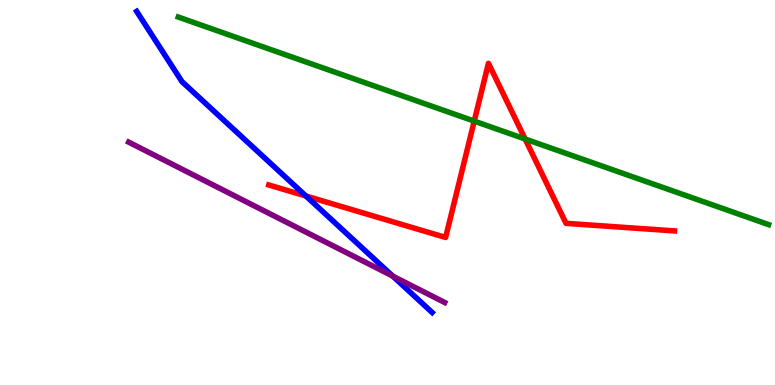[{'lines': ['blue', 'red'], 'intersections': [{'x': 3.95, 'y': 4.91}]}, {'lines': ['green', 'red'], 'intersections': [{'x': 6.12, 'y': 6.85}, {'x': 6.78, 'y': 6.39}]}, {'lines': ['purple', 'red'], 'intersections': []}, {'lines': ['blue', 'green'], 'intersections': []}, {'lines': ['blue', 'purple'], 'intersections': [{'x': 5.07, 'y': 2.83}]}, {'lines': ['green', 'purple'], 'intersections': []}]